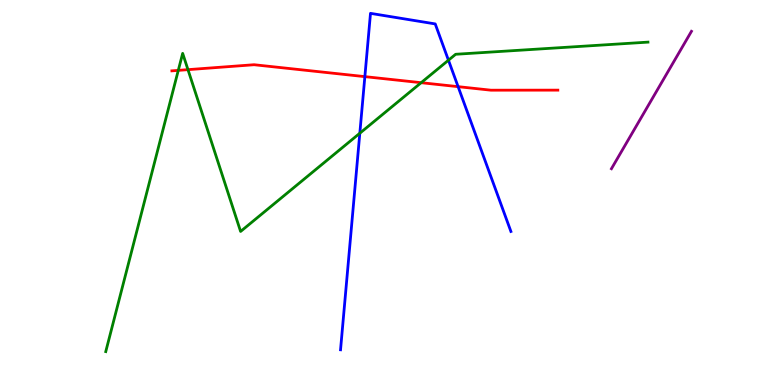[{'lines': ['blue', 'red'], 'intersections': [{'x': 4.71, 'y': 8.01}, {'x': 5.91, 'y': 7.75}]}, {'lines': ['green', 'red'], 'intersections': [{'x': 2.3, 'y': 8.17}, {'x': 2.43, 'y': 8.19}, {'x': 5.43, 'y': 7.85}]}, {'lines': ['purple', 'red'], 'intersections': []}, {'lines': ['blue', 'green'], 'intersections': [{'x': 4.64, 'y': 6.54}, {'x': 5.79, 'y': 8.44}]}, {'lines': ['blue', 'purple'], 'intersections': []}, {'lines': ['green', 'purple'], 'intersections': []}]